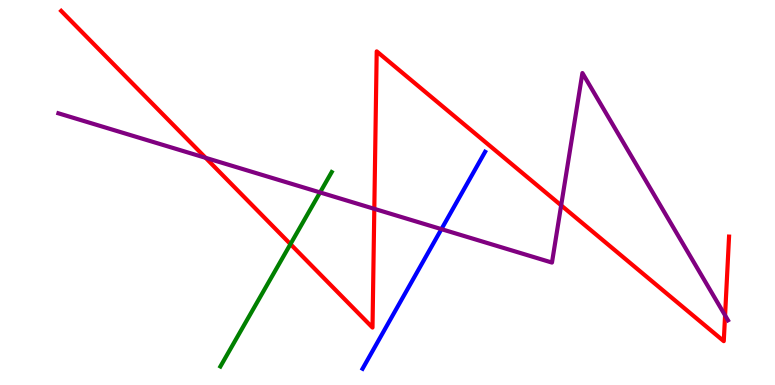[{'lines': ['blue', 'red'], 'intersections': []}, {'lines': ['green', 'red'], 'intersections': [{'x': 3.75, 'y': 3.66}]}, {'lines': ['purple', 'red'], 'intersections': [{'x': 2.65, 'y': 5.9}, {'x': 4.83, 'y': 4.58}, {'x': 7.24, 'y': 4.67}, {'x': 9.36, 'y': 1.81}]}, {'lines': ['blue', 'green'], 'intersections': []}, {'lines': ['blue', 'purple'], 'intersections': [{'x': 5.7, 'y': 4.05}]}, {'lines': ['green', 'purple'], 'intersections': [{'x': 4.13, 'y': 5.0}]}]